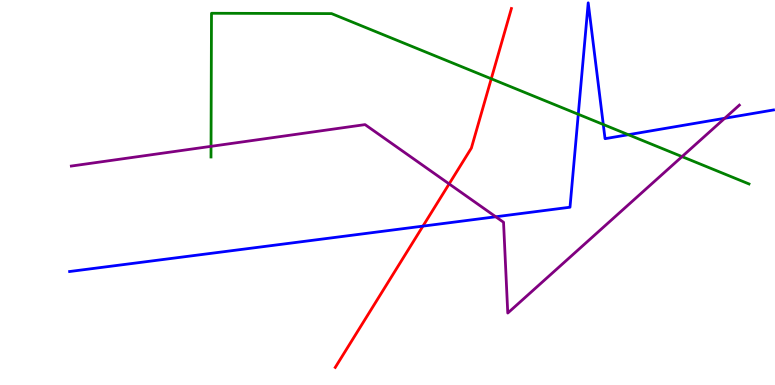[{'lines': ['blue', 'red'], 'intersections': [{'x': 5.46, 'y': 4.13}]}, {'lines': ['green', 'red'], 'intersections': [{'x': 6.34, 'y': 7.95}]}, {'lines': ['purple', 'red'], 'intersections': [{'x': 5.8, 'y': 5.22}]}, {'lines': ['blue', 'green'], 'intersections': [{'x': 7.46, 'y': 7.03}, {'x': 7.78, 'y': 6.77}, {'x': 8.11, 'y': 6.5}]}, {'lines': ['blue', 'purple'], 'intersections': [{'x': 6.4, 'y': 4.37}, {'x': 9.35, 'y': 6.93}]}, {'lines': ['green', 'purple'], 'intersections': [{'x': 2.72, 'y': 6.2}, {'x': 8.8, 'y': 5.93}]}]